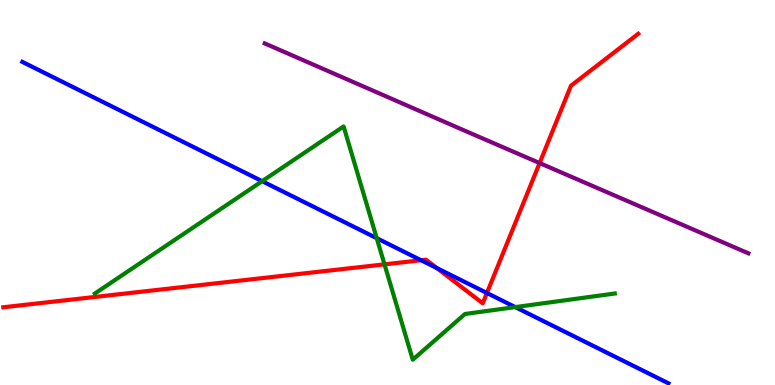[{'lines': ['blue', 'red'], 'intersections': [{'x': 5.43, 'y': 3.24}, {'x': 5.64, 'y': 3.04}, {'x': 6.28, 'y': 2.39}]}, {'lines': ['green', 'red'], 'intersections': [{'x': 4.96, 'y': 3.13}]}, {'lines': ['purple', 'red'], 'intersections': [{'x': 6.96, 'y': 5.76}]}, {'lines': ['blue', 'green'], 'intersections': [{'x': 3.38, 'y': 5.29}, {'x': 4.86, 'y': 3.81}, {'x': 6.65, 'y': 2.02}]}, {'lines': ['blue', 'purple'], 'intersections': []}, {'lines': ['green', 'purple'], 'intersections': []}]